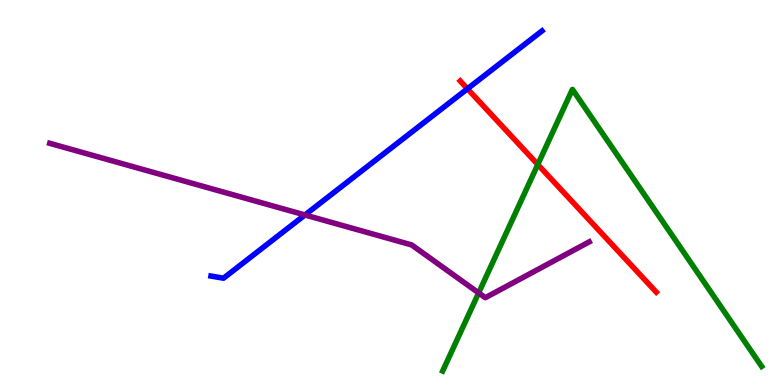[{'lines': ['blue', 'red'], 'intersections': [{'x': 6.03, 'y': 7.69}]}, {'lines': ['green', 'red'], 'intersections': [{'x': 6.94, 'y': 5.73}]}, {'lines': ['purple', 'red'], 'intersections': []}, {'lines': ['blue', 'green'], 'intersections': []}, {'lines': ['blue', 'purple'], 'intersections': [{'x': 3.93, 'y': 4.42}]}, {'lines': ['green', 'purple'], 'intersections': [{'x': 6.18, 'y': 2.39}]}]